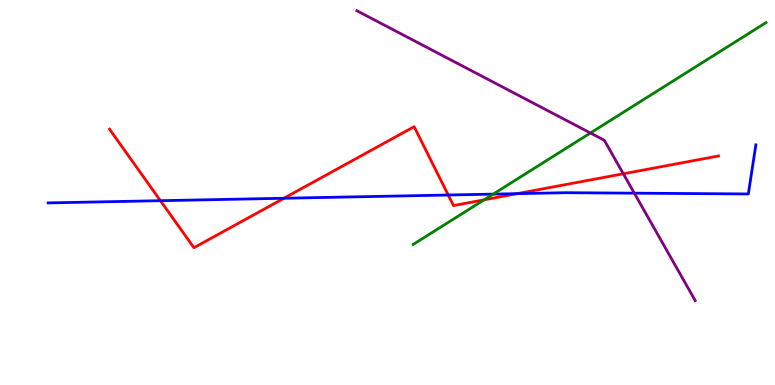[{'lines': ['blue', 'red'], 'intersections': [{'x': 2.07, 'y': 4.79}, {'x': 3.66, 'y': 4.85}, {'x': 5.78, 'y': 4.93}, {'x': 6.67, 'y': 4.97}]}, {'lines': ['green', 'red'], 'intersections': [{'x': 6.25, 'y': 4.81}]}, {'lines': ['purple', 'red'], 'intersections': [{'x': 8.04, 'y': 5.49}]}, {'lines': ['blue', 'green'], 'intersections': [{'x': 6.36, 'y': 4.96}]}, {'lines': ['blue', 'purple'], 'intersections': [{'x': 8.18, 'y': 4.98}]}, {'lines': ['green', 'purple'], 'intersections': [{'x': 7.62, 'y': 6.55}]}]